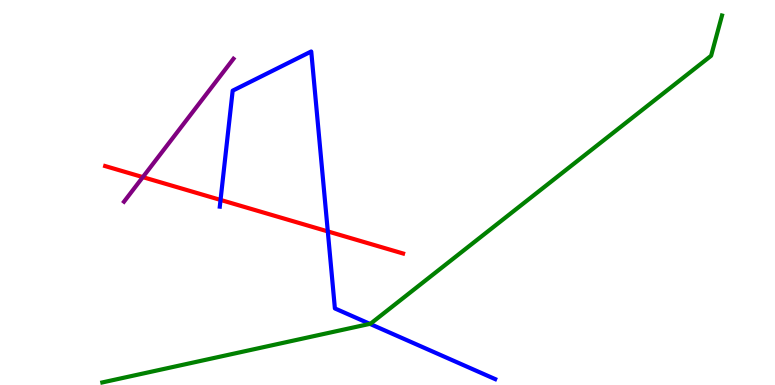[{'lines': ['blue', 'red'], 'intersections': [{'x': 2.85, 'y': 4.81}, {'x': 4.23, 'y': 3.99}]}, {'lines': ['green', 'red'], 'intersections': []}, {'lines': ['purple', 'red'], 'intersections': [{'x': 1.84, 'y': 5.4}]}, {'lines': ['blue', 'green'], 'intersections': [{'x': 4.77, 'y': 1.59}]}, {'lines': ['blue', 'purple'], 'intersections': []}, {'lines': ['green', 'purple'], 'intersections': []}]